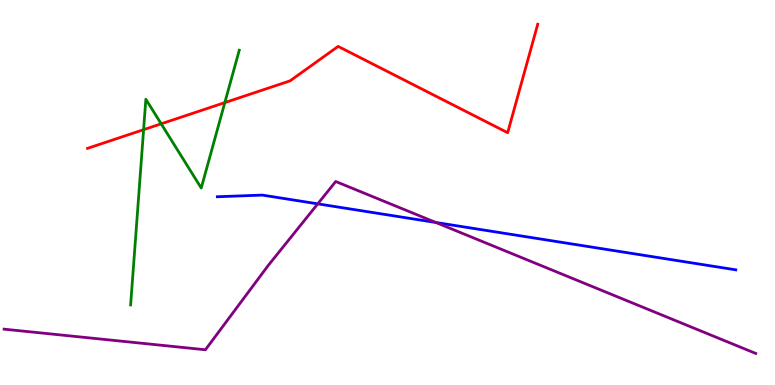[{'lines': ['blue', 'red'], 'intersections': []}, {'lines': ['green', 'red'], 'intersections': [{'x': 1.85, 'y': 6.63}, {'x': 2.08, 'y': 6.78}, {'x': 2.9, 'y': 7.34}]}, {'lines': ['purple', 'red'], 'intersections': []}, {'lines': ['blue', 'green'], 'intersections': []}, {'lines': ['blue', 'purple'], 'intersections': [{'x': 4.1, 'y': 4.71}, {'x': 5.62, 'y': 4.22}]}, {'lines': ['green', 'purple'], 'intersections': []}]